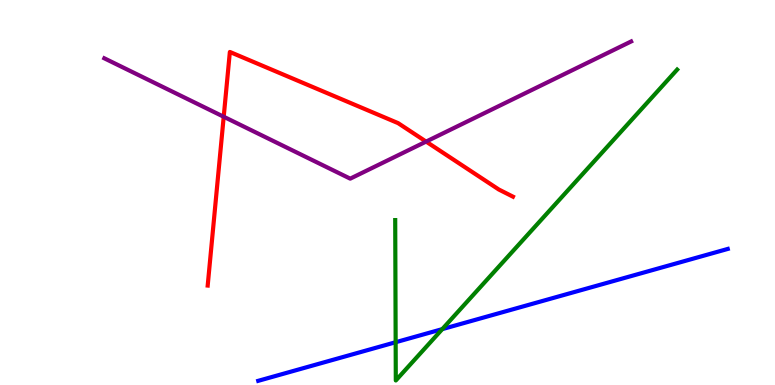[{'lines': ['blue', 'red'], 'intersections': []}, {'lines': ['green', 'red'], 'intersections': []}, {'lines': ['purple', 'red'], 'intersections': [{'x': 2.89, 'y': 6.97}, {'x': 5.5, 'y': 6.32}]}, {'lines': ['blue', 'green'], 'intersections': [{'x': 5.11, 'y': 1.11}, {'x': 5.71, 'y': 1.45}]}, {'lines': ['blue', 'purple'], 'intersections': []}, {'lines': ['green', 'purple'], 'intersections': []}]